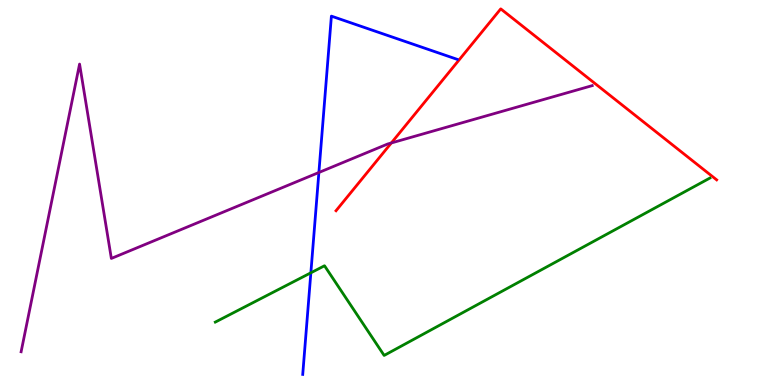[{'lines': ['blue', 'red'], 'intersections': []}, {'lines': ['green', 'red'], 'intersections': []}, {'lines': ['purple', 'red'], 'intersections': [{'x': 5.05, 'y': 6.29}]}, {'lines': ['blue', 'green'], 'intersections': [{'x': 4.01, 'y': 2.91}]}, {'lines': ['blue', 'purple'], 'intersections': [{'x': 4.11, 'y': 5.52}]}, {'lines': ['green', 'purple'], 'intersections': []}]